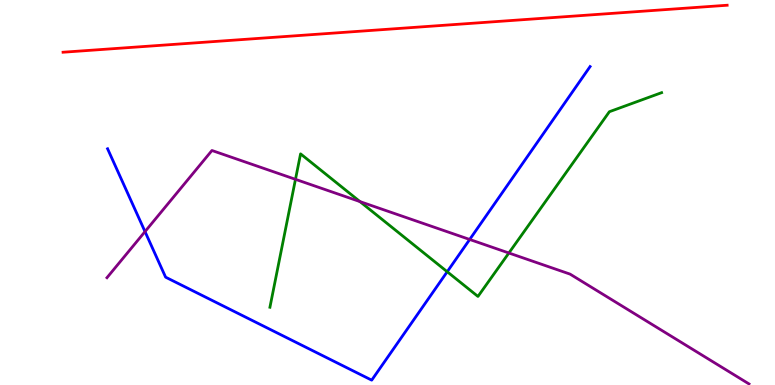[{'lines': ['blue', 'red'], 'intersections': []}, {'lines': ['green', 'red'], 'intersections': []}, {'lines': ['purple', 'red'], 'intersections': []}, {'lines': ['blue', 'green'], 'intersections': [{'x': 5.77, 'y': 2.94}]}, {'lines': ['blue', 'purple'], 'intersections': [{'x': 1.87, 'y': 3.98}, {'x': 6.06, 'y': 3.78}]}, {'lines': ['green', 'purple'], 'intersections': [{'x': 3.81, 'y': 5.34}, {'x': 4.64, 'y': 4.76}, {'x': 6.57, 'y': 3.43}]}]